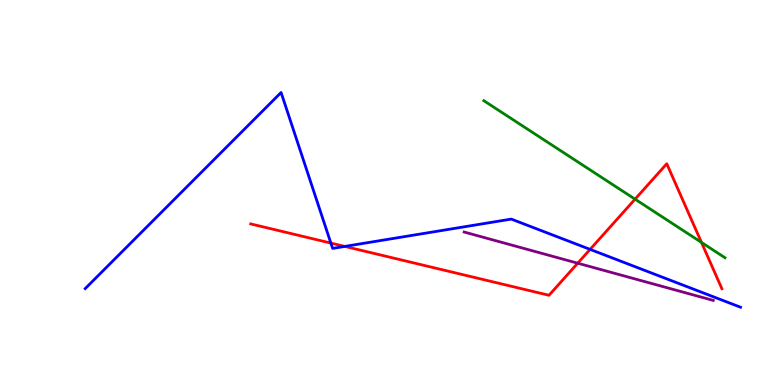[{'lines': ['blue', 'red'], 'intersections': [{'x': 4.27, 'y': 3.69}, {'x': 4.45, 'y': 3.6}, {'x': 7.61, 'y': 3.52}]}, {'lines': ['green', 'red'], 'intersections': [{'x': 8.19, 'y': 4.83}, {'x': 9.05, 'y': 3.7}]}, {'lines': ['purple', 'red'], 'intersections': [{'x': 7.45, 'y': 3.16}]}, {'lines': ['blue', 'green'], 'intersections': []}, {'lines': ['blue', 'purple'], 'intersections': []}, {'lines': ['green', 'purple'], 'intersections': []}]